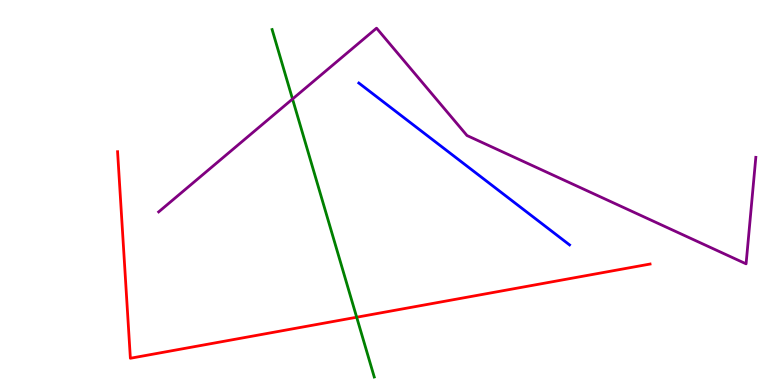[{'lines': ['blue', 'red'], 'intersections': []}, {'lines': ['green', 'red'], 'intersections': [{'x': 4.6, 'y': 1.76}]}, {'lines': ['purple', 'red'], 'intersections': []}, {'lines': ['blue', 'green'], 'intersections': []}, {'lines': ['blue', 'purple'], 'intersections': []}, {'lines': ['green', 'purple'], 'intersections': [{'x': 3.77, 'y': 7.43}]}]